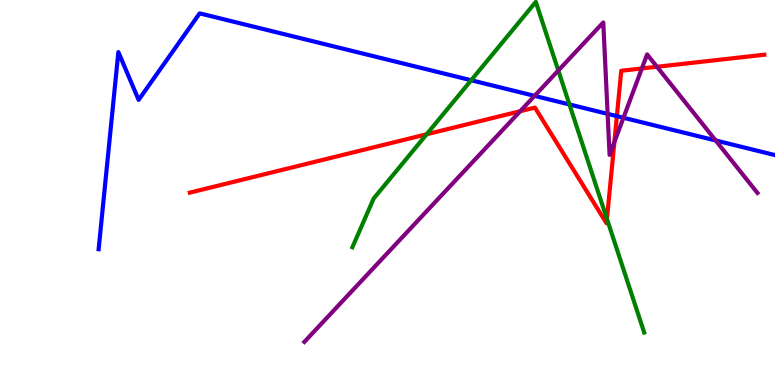[{'lines': ['blue', 'red'], 'intersections': [{'x': 7.96, 'y': 6.98}]}, {'lines': ['green', 'red'], 'intersections': [{'x': 5.5, 'y': 6.51}, {'x': 7.83, 'y': 4.31}]}, {'lines': ['purple', 'red'], 'intersections': [{'x': 6.71, 'y': 7.11}, {'x': 7.93, 'y': 6.31}, {'x': 8.28, 'y': 8.22}, {'x': 8.48, 'y': 8.27}]}, {'lines': ['blue', 'green'], 'intersections': [{'x': 6.08, 'y': 7.92}, {'x': 7.35, 'y': 7.29}]}, {'lines': ['blue', 'purple'], 'intersections': [{'x': 6.9, 'y': 7.51}, {'x': 7.84, 'y': 7.04}, {'x': 8.04, 'y': 6.94}, {'x': 9.23, 'y': 6.35}]}, {'lines': ['green', 'purple'], 'intersections': [{'x': 7.2, 'y': 8.17}]}]